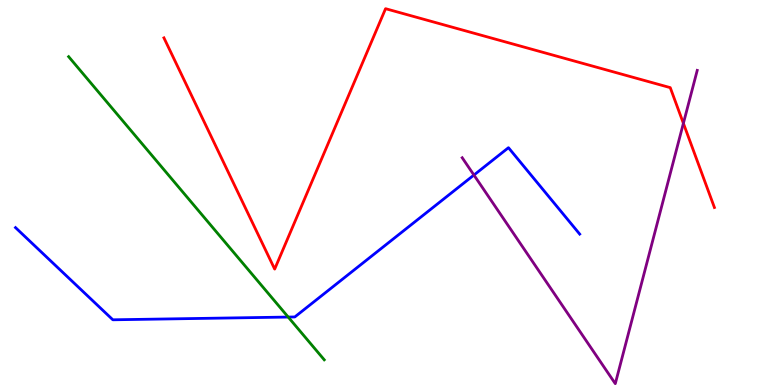[{'lines': ['blue', 'red'], 'intersections': []}, {'lines': ['green', 'red'], 'intersections': []}, {'lines': ['purple', 'red'], 'intersections': [{'x': 8.82, 'y': 6.8}]}, {'lines': ['blue', 'green'], 'intersections': [{'x': 3.72, 'y': 1.76}]}, {'lines': ['blue', 'purple'], 'intersections': [{'x': 6.12, 'y': 5.45}]}, {'lines': ['green', 'purple'], 'intersections': []}]